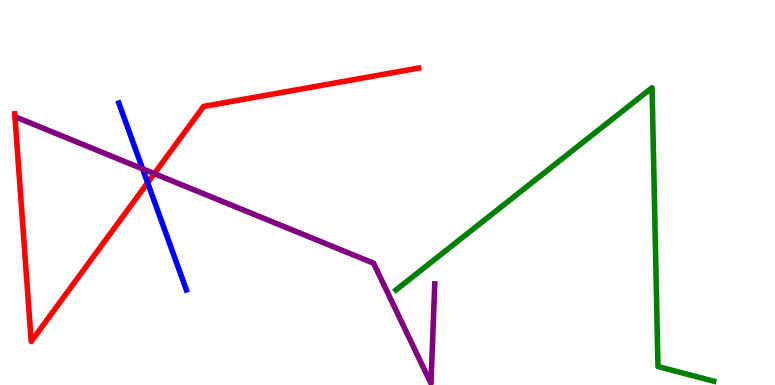[{'lines': ['blue', 'red'], 'intersections': [{'x': 1.9, 'y': 5.25}]}, {'lines': ['green', 'red'], 'intersections': []}, {'lines': ['purple', 'red'], 'intersections': [{'x': 1.99, 'y': 5.49}]}, {'lines': ['blue', 'green'], 'intersections': []}, {'lines': ['blue', 'purple'], 'intersections': [{'x': 1.84, 'y': 5.61}]}, {'lines': ['green', 'purple'], 'intersections': []}]